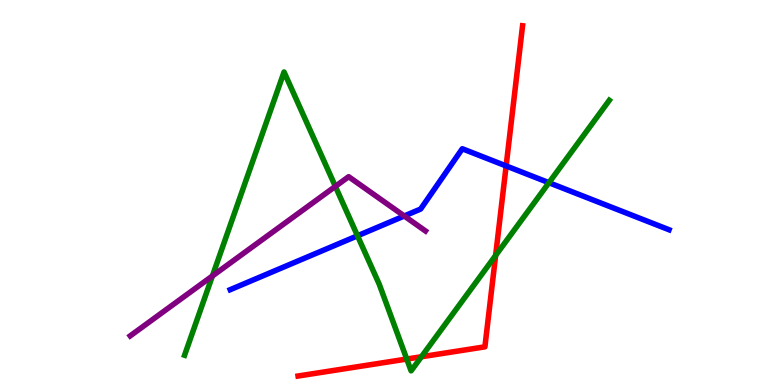[{'lines': ['blue', 'red'], 'intersections': [{'x': 6.53, 'y': 5.69}]}, {'lines': ['green', 'red'], 'intersections': [{'x': 5.25, 'y': 0.674}, {'x': 5.44, 'y': 0.734}, {'x': 6.4, 'y': 3.36}]}, {'lines': ['purple', 'red'], 'intersections': []}, {'lines': ['blue', 'green'], 'intersections': [{'x': 4.61, 'y': 3.88}, {'x': 7.08, 'y': 5.25}]}, {'lines': ['blue', 'purple'], 'intersections': [{'x': 5.22, 'y': 4.39}]}, {'lines': ['green', 'purple'], 'intersections': [{'x': 2.74, 'y': 2.83}, {'x': 4.33, 'y': 5.16}]}]